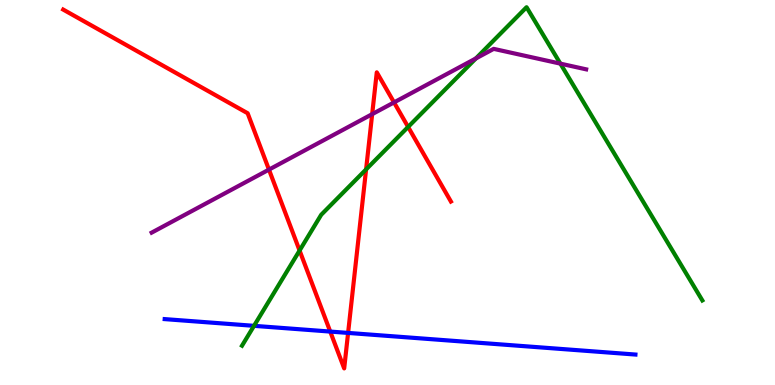[{'lines': ['blue', 'red'], 'intersections': [{'x': 4.26, 'y': 1.39}, {'x': 4.49, 'y': 1.35}]}, {'lines': ['green', 'red'], 'intersections': [{'x': 3.87, 'y': 3.49}, {'x': 4.72, 'y': 5.6}, {'x': 5.27, 'y': 6.7}]}, {'lines': ['purple', 'red'], 'intersections': [{'x': 3.47, 'y': 5.59}, {'x': 4.8, 'y': 7.03}, {'x': 5.08, 'y': 7.34}]}, {'lines': ['blue', 'green'], 'intersections': [{'x': 3.28, 'y': 1.54}]}, {'lines': ['blue', 'purple'], 'intersections': []}, {'lines': ['green', 'purple'], 'intersections': [{'x': 6.14, 'y': 8.48}, {'x': 7.23, 'y': 8.35}]}]